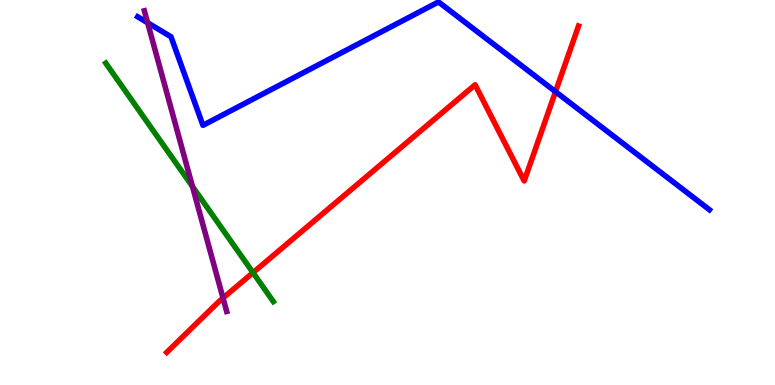[{'lines': ['blue', 'red'], 'intersections': [{'x': 7.17, 'y': 7.62}]}, {'lines': ['green', 'red'], 'intersections': [{'x': 3.26, 'y': 2.92}]}, {'lines': ['purple', 'red'], 'intersections': [{'x': 2.88, 'y': 2.26}]}, {'lines': ['blue', 'green'], 'intersections': []}, {'lines': ['blue', 'purple'], 'intersections': [{'x': 1.9, 'y': 9.41}]}, {'lines': ['green', 'purple'], 'intersections': [{'x': 2.48, 'y': 5.16}]}]